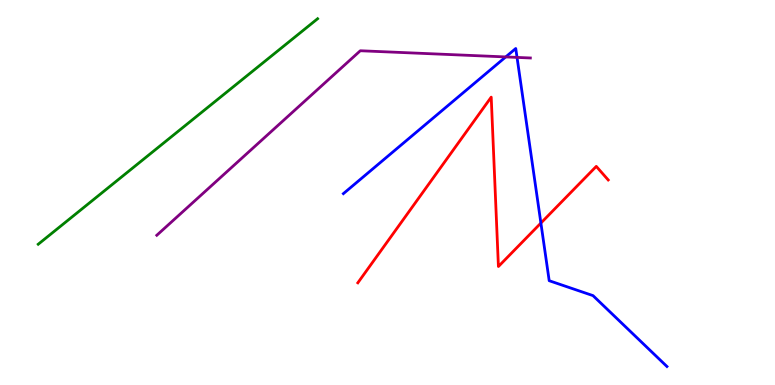[{'lines': ['blue', 'red'], 'intersections': [{'x': 6.98, 'y': 4.21}]}, {'lines': ['green', 'red'], 'intersections': []}, {'lines': ['purple', 'red'], 'intersections': []}, {'lines': ['blue', 'green'], 'intersections': []}, {'lines': ['blue', 'purple'], 'intersections': [{'x': 6.53, 'y': 8.52}, {'x': 6.67, 'y': 8.51}]}, {'lines': ['green', 'purple'], 'intersections': []}]